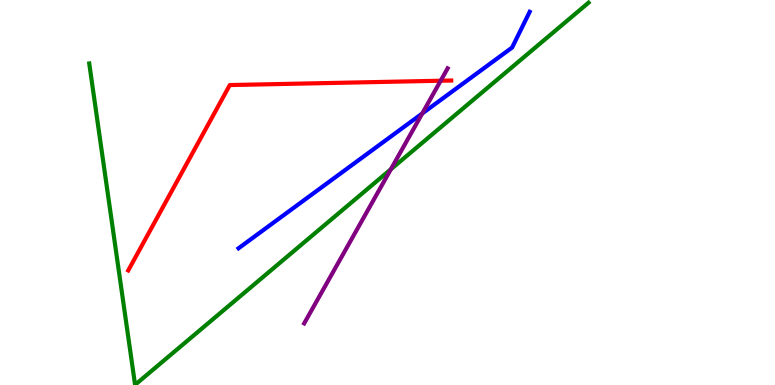[{'lines': ['blue', 'red'], 'intersections': []}, {'lines': ['green', 'red'], 'intersections': []}, {'lines': ['purple', 'red'], 'intersections': [{'x': 5.69, 'y': 7.9}]}, {'lines': ['blue', 'green'], 'intersections': []}, {'lines': ['blue', 'purple'], 'intersections': [{'x': 5.45, 'y': 7.05}]}, {'lines': ['green', 'purple'], 'intersections': [{'x': 5.04, 'y': 5.6}]}]